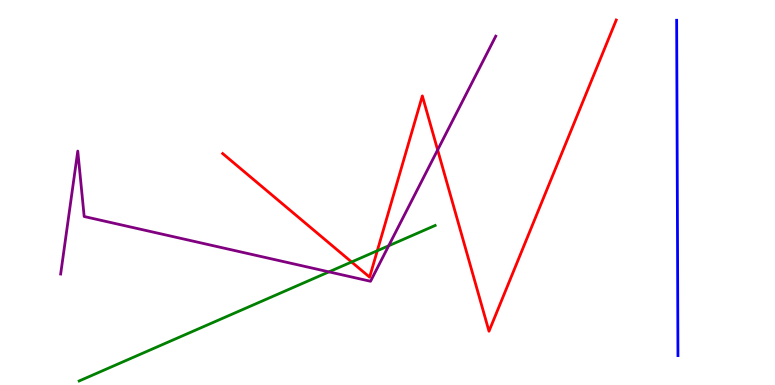[{'lines': ['blue', 'red'], 'intersections': []}, {'lines': ['green', 'red'], 'intersections': [{'x': 4.54, 'y': 3.2}, {'x': 4.87, 'y': 3.49}]}, {'lines': ['purple', 'red'], 'intersections': [{'x': 5.65, 'y': 6.11}]}, {'lines': ['blue', 'green'], 'intersections': []}, {'lines': ['blue', 'purple'], 'intersections': []}, {'lines': ['green', 'purple'], 'intersections': [{'x': 4.24, 'y': 2.94}, {'x': 5.02, 'y': 3.62}]}]